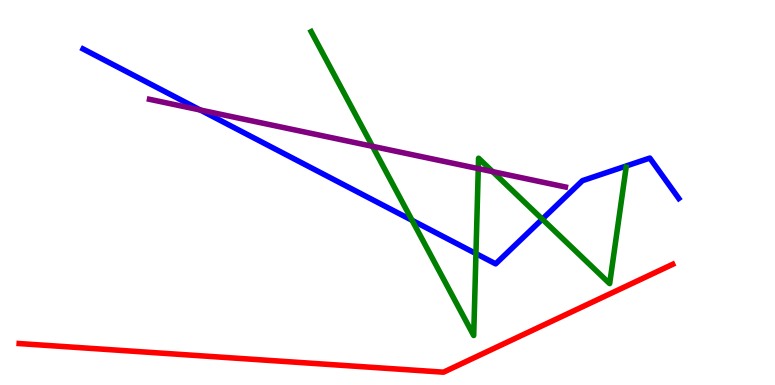[{'lines': ['blue', 'red'], 'intersections': []}, {'lines': ['green', 'red'], 'intersections': []}, {'lines': ['purple', 'red'], 'intersections': []}, {'lines': ['blue', 'green'], 'intersections': [{'x': 5.32, 'y': 4.28}, {'x': 6.14, 'y': 3.41}, {'x': 7.0, 'y': 4.31}]}, {'lines': ['blue', 'purple'], 'intersections': [{'x': 2.58, 'y': 7.14}]}, {'lines': ['green', 'purple'], 'intersections': [{'x': 4.81, 'y': 6.2}, {'x': 6.17, 'y': 5.62}, {'x': 6.36, 'y': 5.54}]}]